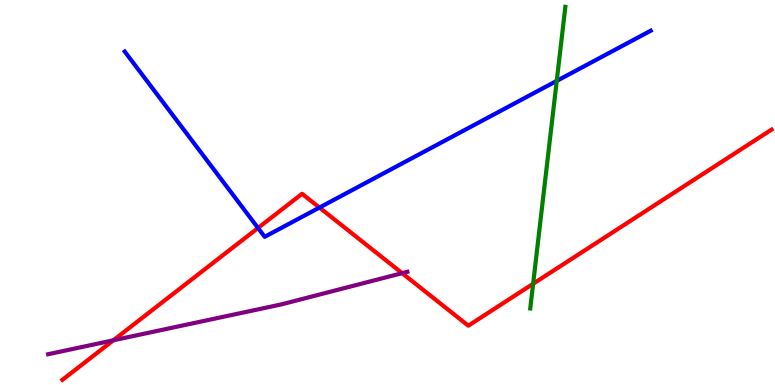[{'lines': ['blue', 'red'], 'intersections': [{'x': 3.33, 'y': 4.08}, {'x': 4.12, 'y': 4.61}]}, {'lines': ['green', 'red'], 'intersections': [{'x': 6.88, 'y': 2.63}]}, {'lines': ['purple', 'red'], 'intersections': [{'x': 1.46, 'y': 1.16}, {'x': 5.19, 'y': 2.9}]}, {'lines': ['blue', 'green'], 'intersections': [{'x': 7.18, 'y': 7.9}]}, {'lines': ['blue', 'purple'], 'intersections': []}, {'lines': ['green', 'purple'], 'intersections': []}]